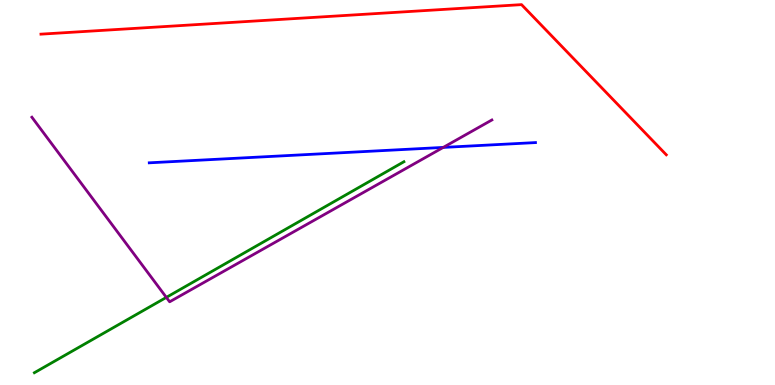[{'lines': ['blue', 'red'], 'intersections': []}, {'lines': ['green', 'red'], 'intersections': []}, {'lines': ['purple', 'red'], 'intersections': []}, {'lines': ['blue', 'green'], 'intersections': []}, {'lines': ['blue', 'purple'], 'intersections': [{'x': 5.72, 'y': 6.17}]}, {'lines': ['green', 'purple'], 'intersections': [{'x': 2.15, 'y': 2.28}]}]